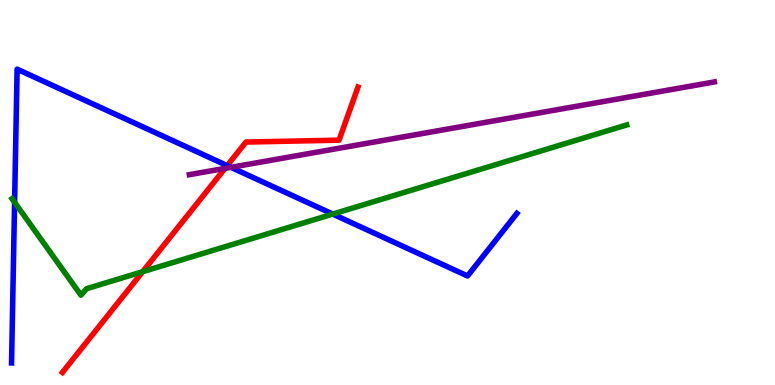[{'lines': ['blue', 'red'], 'intersections': [{'x': 2.93, 'y': 5.7}]}, {'lines': ['green', 'red'], 'intersections': [{'x': 1.84, 'y': 2.94}]}, {'lines': ['purple', 'red'], 'intersections': [{'x': 2.9, 'y': 5.63}]}, {'lines': ['blue', 'green'], 'intersections': [{'x': 0.188, 'y': 4.74}, {'x': 4.29, 'y': 4.44}]}, {'lines': ['blue', 'purple'], 'intersections': [{'x': 2.98, 'y': 5.65}]}, {'lines': ['green', 'purple'], 'intersections': []}]